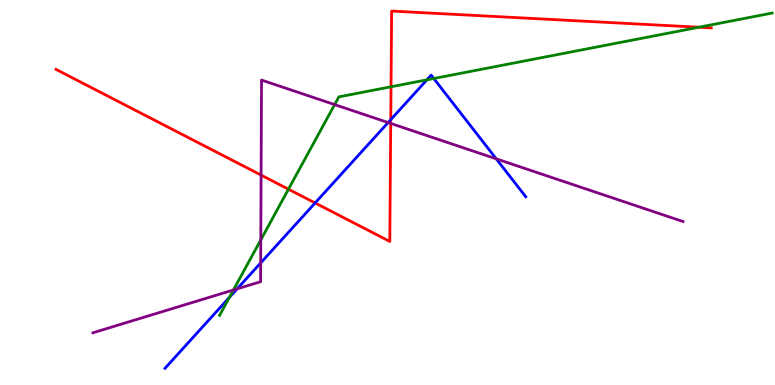[{'lines': ['blue', 'red'], 'intersections': [{'x': 4.07, 'y': 4.73}, {'x': 5.04, 'y': 6.89}]}, {'lines': ['green', 'red'], 'intersections': [{'x': 3.72, 'y': 5.09}, {'x': 5.05, 'y': 7.75}, {'x': 9.02, 'y': 9.29}]}, {'lines': ['purple', 'red'], 'intersections': [{'x': 3.37, 'y': 5.45}, {'x': 5.04, 'y': 6.79}]}, {'lines': ['blue', 'green'], 'intersections': [{'x': 2.96, 'y': 2.28}, {'x': 5.51, 'y': 7.93}, {'x': 5.6, 'y': 7.96}]}, {'lines': ['blue', 'purple'], 'intersections': [{'x': 3.06, 'y': 2.5}, {'x': 3.36, 'y': 3.17}, {'x': 5.01, 'y': 6.82}, {'x': 6.4, 'y': 5.87}]}, {'lines': ['green', 'purple'], 'intersections': [{'x': 3.01, 'y': 2.47}, {'x': 3.36, 'y': 3.77}, {'x': 4.32, 'y': 7.28}]}]